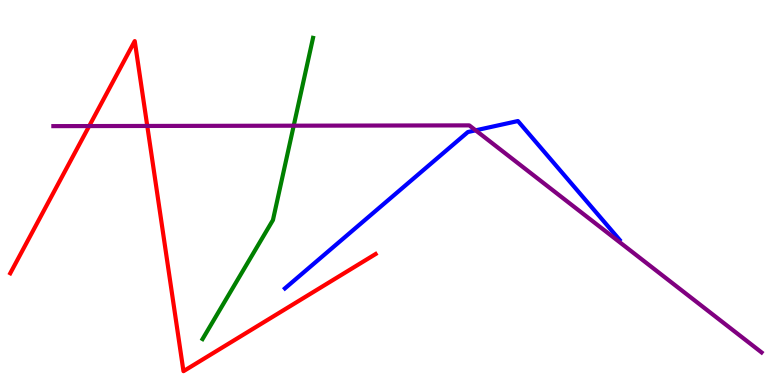[{'lines': ['blue', 'red'], 'intersections': []}, {'lines': ['green', 'red'], 'intersections': []}, {'lines': ['purple', 'red'], 'intersections': [{'x': 1.15, 'y': 6.73}, {'x': 1.9, 'y': 6.73}]}, {'lines': ['blue', 'green'], 'intersections': []}, {'lines': ['blue', 'purple'], 'intersections': [{'x': 6.14, 'y': 6.61}]}, {'lines': ['green', 'purple'], 'intersections': [{'x': 3.79, 'y': 6.74}]}]